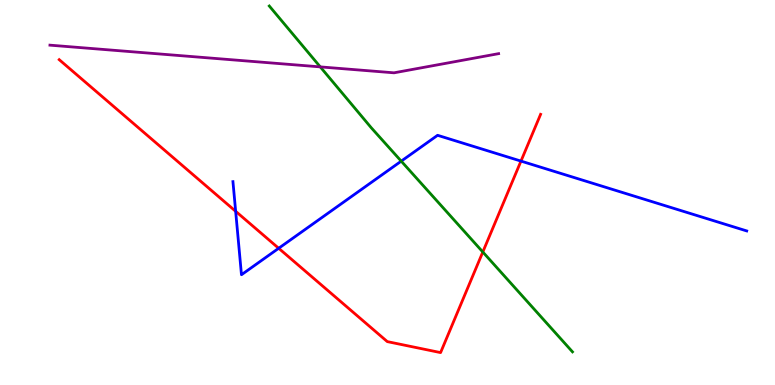[{'lines': ['blue', 'red'], 'intersections': [{'x': 3.04, 'y': 4.51}, {'x': 3.6, 'y': 3.55}, {'x': 6.72, 'y': 5.82}]}, {'lines': ['green', 'red'], 'intersections': [{'x': 6.23, 'y': 3.45}]}, {'lines': ['purple', 'red'], 'intersections': []}, {'lines': ['blue', 'green'], 'intersections': [{'x': 5.18, 'y': 5.81}]}, {'lines': ['blue', 'purple'], 'intersections': []}, {'lines': ['green', 'purple'], 'intersections': [{'x': 4.13, 'y': 8.26}]}]